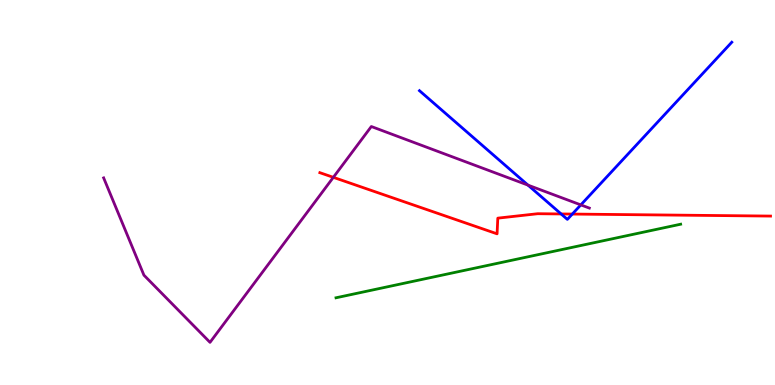[{'lines': ['blue', 'red'], 'intersections': [{'x': 7.24, 'y': 4.44}, {'x': 7.38, 'y': 4.44}]}, {'lines': ['green', 'red'], 'intersections': []}, {'lines': ['purple', 'red'], 'intersections': [{'x': 4.3, 'y': 5.39}]}, {'lines': ['blue', 'green'], 'intersections': []}, {'lines': ['blue', 'purple'], 'intersections': [{'x': 6.81, 'y': 5.19}, {'x': 7.49, 'y': 4.68}]}, {'lines': ['green', 'purple'], 'intersections': []}]